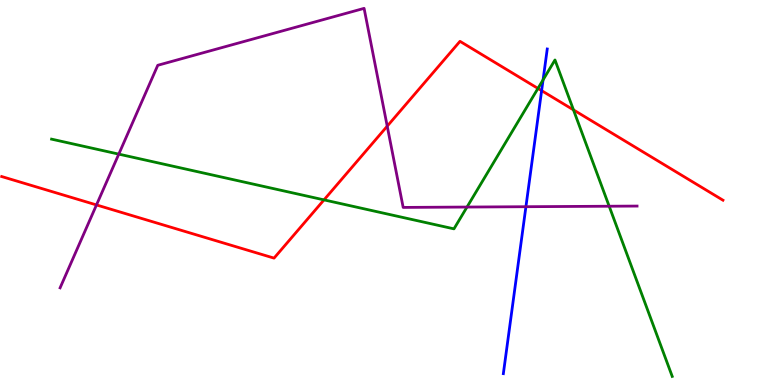[{'lines': ['blue', 'red'], 'intersections': [{'x': 6.99, 'y': 7.65}]}, {'lines': ['green', 'red'], 'intersections': [{'x': 4.18, 'y': 4.81}, {'x': 6.94, 'y': 7.7}, {'x': 7.4, 'y': 7.15}]}, {'lines': ['purple', 'red'], 'intersections': [{'x': 1.24, 'y': 4.68}, {'x': 5.0, 'y': 6.72}]}, {'lines': ['blue', 'green'], 'intersections': [{'x': 7.01, 'y': 7.93}]}, {'lines': ['blue', 'purple'], 'intersections': [{'x': 6.79, 'y': 4.63}]}, {'lines': ['green', 'purple'], 'intersections': [{'x': 1.53, 'y': 6.0}, {'x': 6.03, 'y': 4.62}, {'x': 7.86, 'y': 4.64}]}]